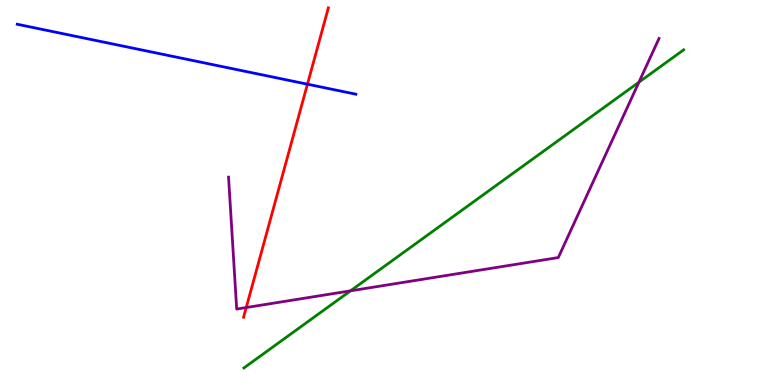[{'lines': ['blue', 'red'], 'intersections': [{'x': 3.97, 'y': 7.81}]}, {'lines': ['green', 'red'], 'intersections': []}, {'lines': ['purple', 'red'], 'intersections': [{'x': 3.18, 'y': 2.01}]}, {'lines': ['blue', 'green'], 'intersections': []}, {'lines': ['blue', 'purple'], 'intersections': []}, {'lines': ['green', 'purple'], 'intersections': [{'x': 4.52, 'y': 2.45}, {'x': 8.24, 'y': 7.86}]}]